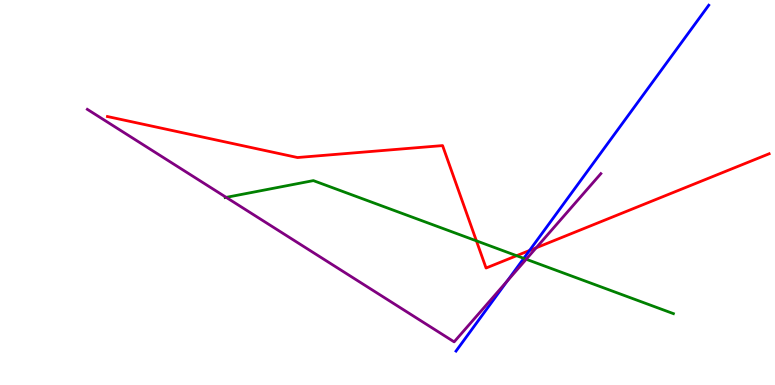[{'lines': ['blue', 'red'], 'intersections': [{'x': 6.83, 'y': 3.49}]}, {'lines': ['green', 'red'], 'intersections': [{'x': 6.15, 'y': 3.74}, {'x': 6.67, 'y': 3.36}]}, {'lines': ['purple', 'red'], 'intersections': [{'x': 6.92, 'y': 3.56}]}, {'lines': ['blue', 'green'], 'intersections': [{'x': 6.76, 'y': 3.29}]}, {'lines': ['blue', 'purple'], 'intersections': [{'x': 6.54, 'y': 2.7}]}, {'lines': ['green', 'purple'], 'intersections': [{'x': 2.92, 'y': 4.87}, {'x': 6.79, 'y': 3.27}]}]